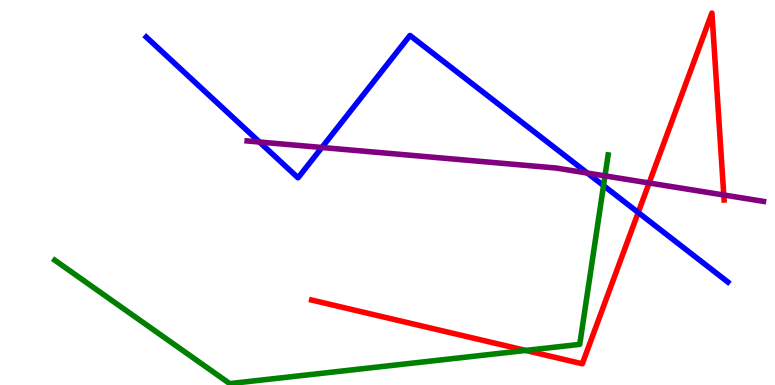[{'lines': ['blue', 'red'], 'intersections': [{'x': 8.23, 'y': 4.48}]}, {'lines': ['green', 'red'], 'intersections': [{'x': 6.78, 'y': 0.898}]}, {'lines': ['purple', 'red'], 'intersections': [{'x': 8.38, 'y': 5.25}, {'x': 9.34, 'y': 4.94}]}, {'lines': ['blue', 'green'], 'intersections': [{'x': 7.79, 'y': 5.18}]}, {'lines': ['blue', 'purple'], 'intersections': [{'x': 3.35, 'y': 6.31}, {'x': 4.15, 'y': 6.17}, {'x': 7.58, 'y': 5.5}]}, {'lines': ['green', 'purple'], 'intersections': [{'x': 7.81, 'y': 5.43}]}]